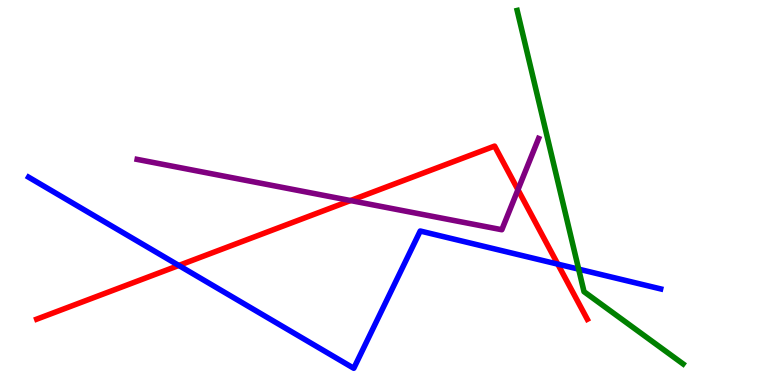[{'lines': ['blue', 'red'], 'intersections': [{'x': 2.31, 'y': 3.1}, {'x': 7.2, 'y': 3.14}]}, {'lines': ['green', 'red'], 'intersections': []}, {'lines': ['purple', 'red'], 'intersections': [{'x': 4.52, 'y': 4.79}, {'x': 6.68, 'y': 5.07}]}, {'lines': ['blue', 'green'], 'intersections': [{'x': 7.47, 'y': 3.01}]}, {'lines': ['blue', 'purple'], 'intersections': []}, {'lines': ['green', 'purple'], 'intersections': []}]